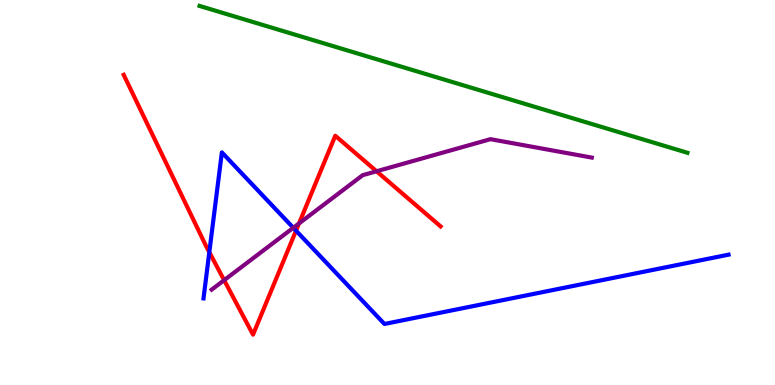[{'lines': ['blue', 'red'], 'intersections': [{'x': 2.7, 'y': 3.45}, {'x': 3.82, 'y': 4.01}]}, {'lines': ['green', 'red'], 'intersections': []}, {'lines': ['purple', 'red'], 'intersections': [{'x': 2.89, 'y': 2.72}, {'x': 3.86, 'y': 4.2}, {'x': 4.86, 'y': 5.55}]}, {'lines': ['blue', 'green'], 'intersections': []}, {'lines': ['blue', 'purple'], 'intersections': [{'x': 3.78, 'y': 4.08}]}, {'lines': ['green', 'purple'], 'intersections': []}]